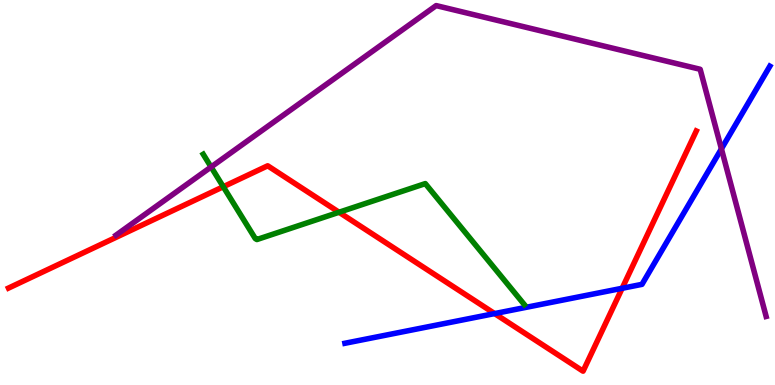[{'lines': ['blue', 'red'], 'intersections': [{'x': 6.38, 'y': 1.86}, {'x': 8.03, 'y': 2.51}]}, {'lines': ['green', 'red'], 'intersections': [{'x': 2.88, 'y': 5.15}, {'x': 4.37, 'y': 4.49}]}, {'lines': ['purple', 'red'], 'intersections': []}, {'lines': ['blue', 'green'], 'intersections': []}, {'lines': ['blue', 'purple'], 'intersections': [{'x': 9.31, 'y': 6.13}]}, {'lines': ['green', 'purple'], 'intersections': [{'x': 2.72, 'y': 5.66}]}]